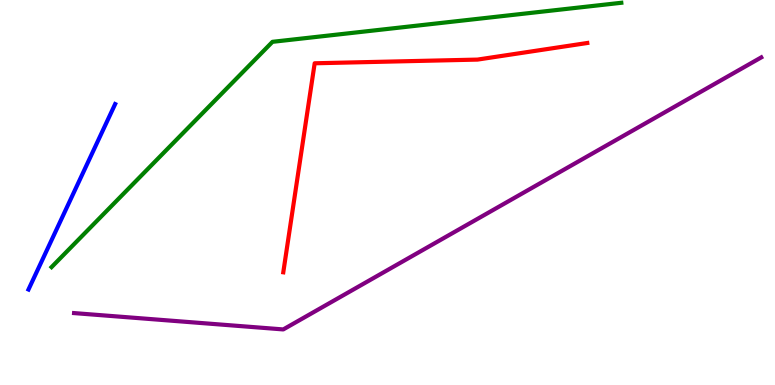[{'lines': ['blue', 'red'], 'intersections': []}, {'lines': ['green', 'red'], 'intersections': []}, {'lines': ['purple', 'red'], 'intersections': []}, {'lines': ['blue', 'green'], 'intersections': []}, {'lines': ['blue', 'purple'], 'intersections': []}, {'lines': ['green', 'purple'], 'intersections': []}]